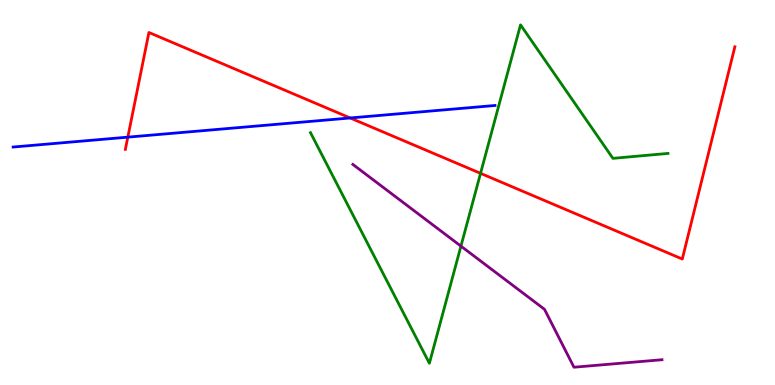[{'lines': ['blue', 'red'], 'intersections': [{'x': 1.65, 'y': 6.44}, {'x': 4.52, 'y': 6.94}]}, {'lines': ['green', 'red'], 'intersections': [{'x': 6.2, 'y': 5.5}]}, {'lines': ['purple', 'red'], 'intersections': []}, {'lines': ['blue', 'green'], 'intersections': []}, {'lines': ['blue', 'purple'], 'intersections': []}, {'lines': ['green', 'purple'], 'intersections': [{'x': 5.95, 'y': 3.61}]}]